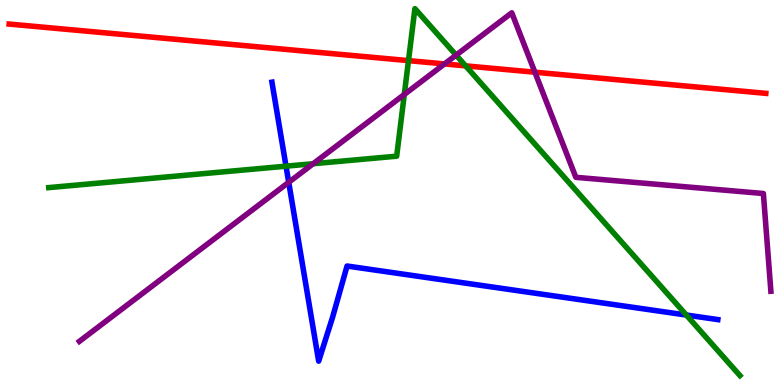[{'lines': ['blue', 'red'], 'intersections': []}, {'lines': ['green', 'red'], 'intersections': [{'x': 5.27, 'y': 8.43}, {'x': 6.01, 'y': 8.29}]}, {'lines': ['purple', 'red'], 'intersections': [{'x': 5.74, 'y': 8.34}, {'x': 6.9, 'y': 8.12}]}, {'lines': ['blue', 'green'], 'intersections': [{'x': 3.69, 'y': 5.68}, {'x': 8.86, 'y': 1.82}]}, {'lines': ['blue', 'purple'], 'intersections': [{'x': 3.73, 'y': 5.26}]}, {'lines': ['green', 'purple'], 'intersections': [{'x': 4.04, 'y': 5.75}, {'x': 5.22, 'y': 7.55}, {'x': 5.89, 'y': 8.57}]}]